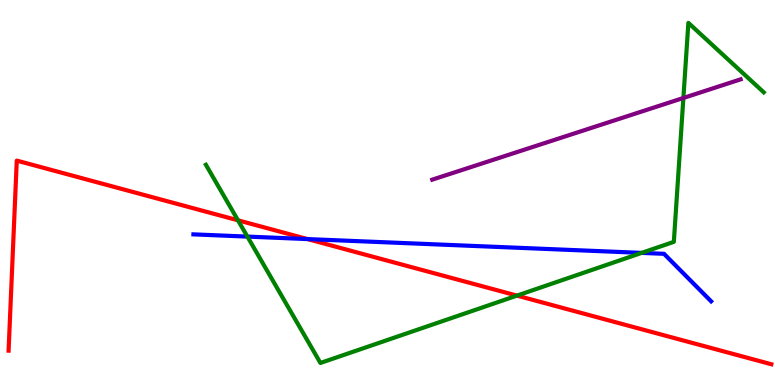[{'lines': ['blue', 'red'], 'intersections': [{'x': 3.97, 'y': 3.79}]}, {'lines': ['green', 'red'], 'intersections': [{'x': 3.07, 'y': 4.28}, {'x': 6.67, 'y': 2.32}]}, {'lines': ['purple', 'red'], 'intersections': []}, {'lines': ['blue', 'green'], 'intersections': [{'x': 3.19, 'y': 3.85}, {'x': 8.28, 'y': 3.43}]}, {'lines': ['blue', 'purple'], 'intersections': []}, {'lines': ['green', 'purple'], 'intersections': [{'x': 8.82, 'y': 7.46}]}]